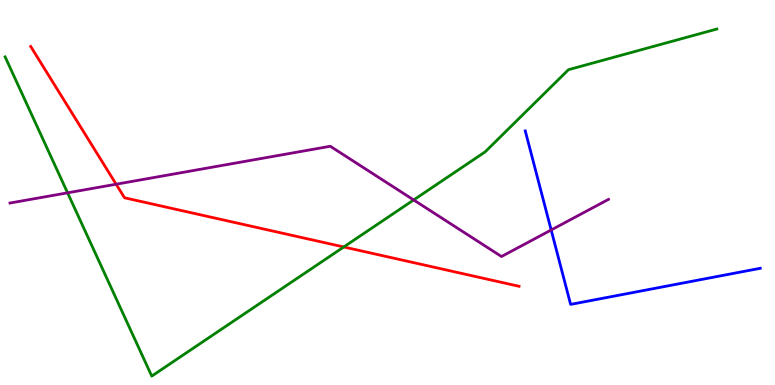[{'lines': ['blue', 'red'], 'intersections': []}, {'lines': ['green', 'red'], 'intersections': [{'x': 4.44, 'y': 3.59}]}, {'lines': ['purple', 'red'], 'intersections': [{'x': 1.5, 'y': 5.22}]}, {'lines': ['blue', 'green'], 'intersections': []}, {'lines': ['blue', 'purple'], 'intersections': [{'x': 7.11, 'y': 4.03}]}, {'lines': ['green', 'purple'], 'intersections': [{'x': 0.872, 'y': 4.99}, {'x': 5.34, 'y': 4.81}]}]